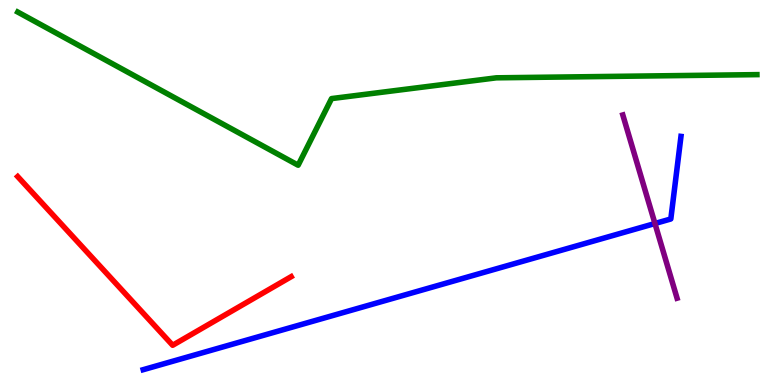[{'lines': ['blue', 'red'], 'intersections': []}, {'lines': ['green', 'red'], 'intersections': []}, {'lines': ['purple', 'red'], 'intersections': []}, {'lines': ['blue', 'green'], 'intersections': []}, {'lines': ['blue', 'purple'], 'intersections': [{'x': 8.45, 'y': 4.19}]}, {'lines': ['green', 'purple'], 'intersections': []}]